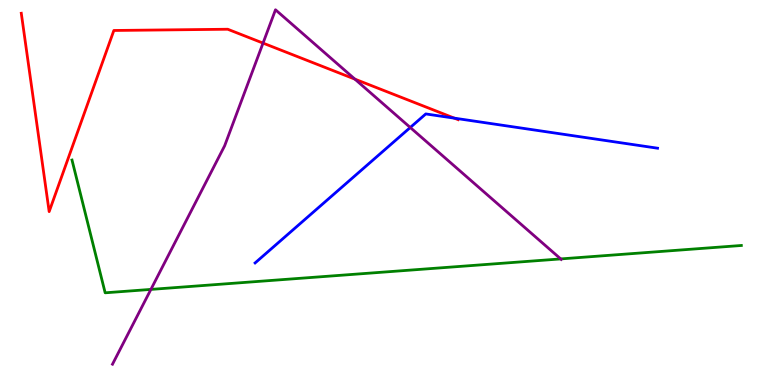[{'lines': ['blue', 'red'], 'intersections': [{'x': 5.86, 'y': 6.93}]}, {'lines': ['green', 'red'], 'intersections': []}, {'lines': ['purple', 'red'], 'intersections': [{'x': 3.39, 'y': 8.88}, {'x': 4.58, 'y': 7.94}]}, {'lines': ['blue', 'green'], 'intersections': []}, {'lines': ['blue', 'purple'], 'intersections': [{'x': 5.29, 'y': 6.69}]}, {'lines': ['green', 'purple'], 'intersections': [{'x': 1.95, 'y': 2.48}, {'x': 7.23, 'y': 3.27}]}]